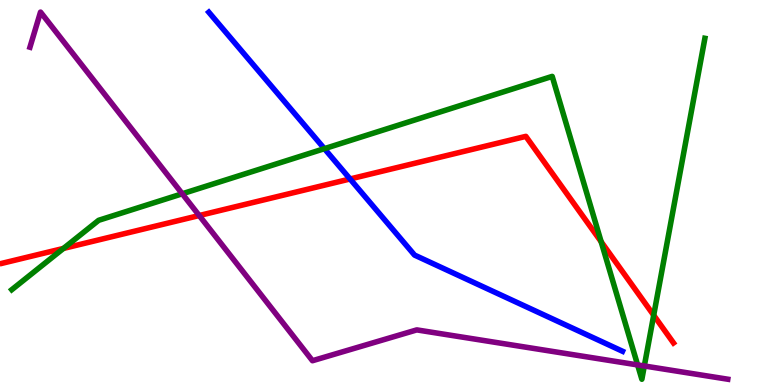[{'lines': ['blue', 'red'], 'intersections': [{'x': 4.52, 'y': 5.35}]}, {'lines': ['green', 'red'], 'intersections': [{'x': 0.819, 'y': 3.55}, {'x': 7.76, 'y': 3.72}, {'x': 8.43, 'y': 1.81}]}, {'lines': ['purple', 'red'], 'intersections': [{'x': 2.57, 'y': 4.4}]}, {'lines': ['blue', 'green'], 'intersections': [{'x': 4.19, 'y': 6.14}]}, {'lines': ['blue', 'purple'], 'intersections': []}, {'lines': ['green', 'purple'], 'intersections': [{'x': 2.35, 'y': 4.97}, {'x': 8.23, 'y': 0.522}, {'x': 8.31, 'y': 0.494}]}]